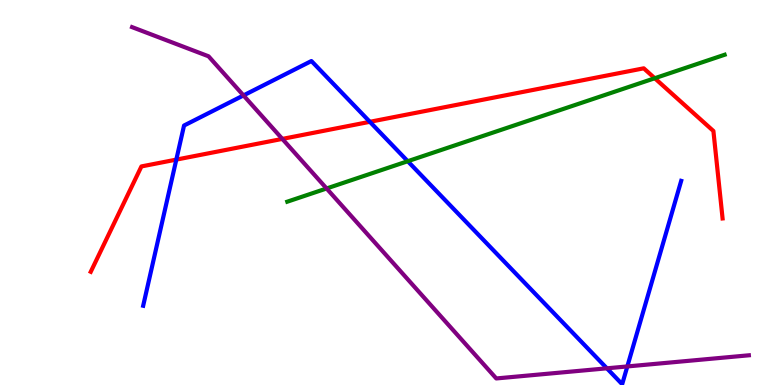[{'lines': ['blue', 'red'], 'intersections': [{'x': 2.28, 'y': 5.85}, {'x': 4.77, 'y': 6.84}]}, {'lines': ['green', 'red'], 'intersections': [{'x': 8.45, 'y': 7.97}]}, {'lines': ['purple', 'red'], 'intersections': [{'x': 3.64, 'y': 6.39}]}, {'lines': ['blue', 'green'], 'intersections': [{'x': 5.26, 'y': 5.81}]}, {'lines': ['blue', 'purple'], 'intersections': [{'x': 3.14, 'y': 7.52}, {'x': 7.83, 'y': 0.433}, {'x': 8.09, 'y': 0.482}]}, {'lines': ['green', 'purple'], 'intersections': [{'x': 4.21, 'y': 5.1}]}]